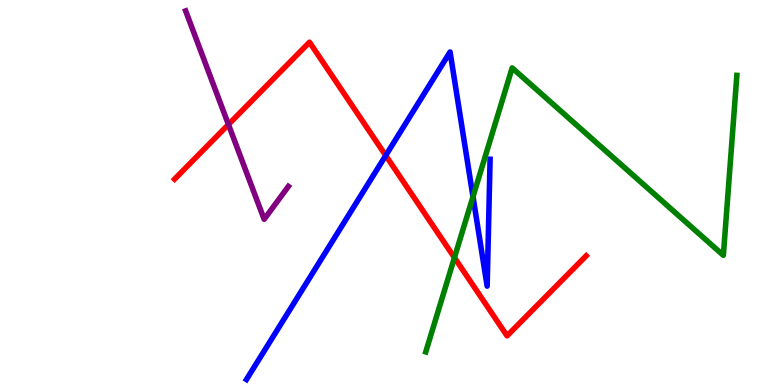[{'lines': ['blue', 'red'], 'intersections': [{'x': 4.98, 'y': 5.96}]}, {'lines': ['green', 'red'], 'intersections': [{'x': 5.86, 'y': 3.31}]}, {'lines': ['purple', 'red'], 'intersections': [{'x': 2.95, 'y': 6.77}]}, {'lines': ['blue', 'green'], 'intersections': [{'x': 6.1, 'y': 4.89}]}, {'lines': ['blue', 'purple'], 'intersections': []}, {'lines': ['green', 'purple'], 'intersections': []}]